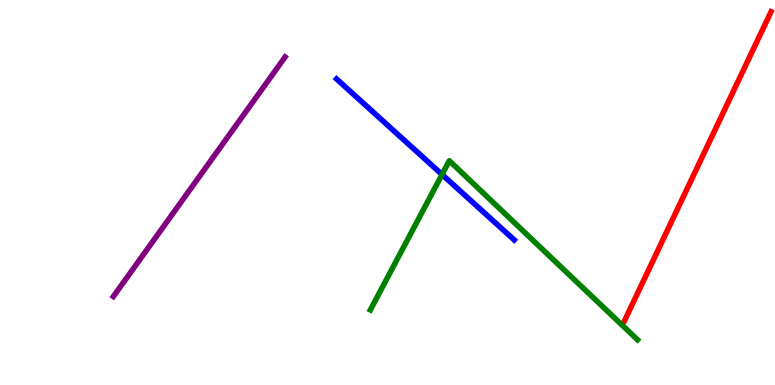[{'lines': ['blue', 'red'], 'intersections': []}, {'lines': ['green', 'red'], 'intersections': []}, {'lines': ['purple', 'red'], 'intersections': []}, {'lines': ['blue', 'green'], 'intersections': [{'x': 5.7, 'y': 5.47}]}, {'lines': ['blue', 'purple'], 'intersections': []}, {'lines': ['green', 'purple'], 'intersections': []}]